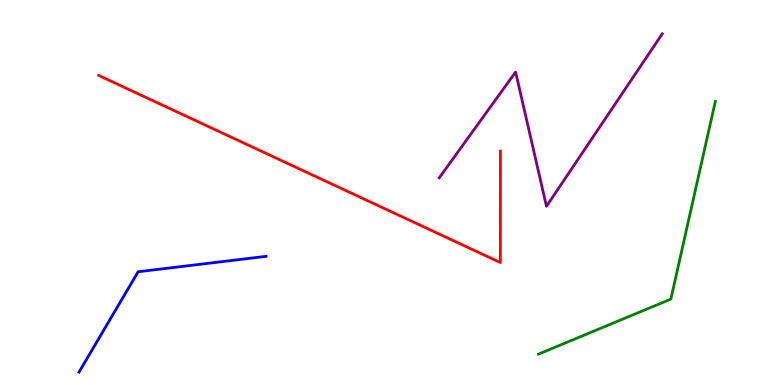[{'lines': ['blue', 'red'], 'intersections': []}, {'lines': ['green', 'red'], 'intersections': []}, {'lines': ['purple', 'red'], 'intersections': []}, {'lines': ['blue', 'green'], 'intersections': []}, {'lines': ['blue', 'purple'], 'intersections': []}, {'lines': ['green', 'purple'], 'intersections': []}]